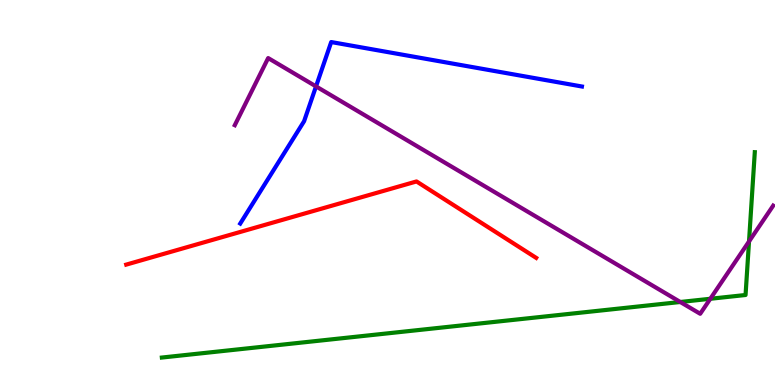[{'lines': ['blue', 'red'], 'intersections': []}, {'lines': ['green', 'red'], 'intersections': []}, {'lines': ['purple', 'red'], 'intersections': []}, {'lines': ['blue', 'green'], 'intersections': []}, {'lines': ['blue', 'purple'], 'intersections': [{'x': 4.08, 'y': 7.76}]}, {'lines': ['green', 'purple'], 'intersections': [{'x': 8.78, 'y': 2.16}, {'x': 9.17, 'y': 2.24}, {'x': 9.66, 'y': 3.73}]}]